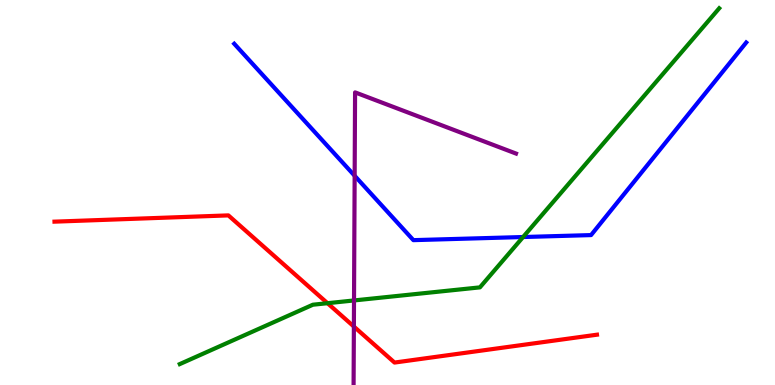[{'lines': ['blue', 'red'], 'intersections': []}, {'lines': ['green', 'red'], 'intersections': [{'x': 4.23, 'y': 2.12}]}, {'lines': ['purple', 'red'], 'intersections': [{'x': 4.57, 'y': 1.52}]}, {'lines': ['blue', 'green'], 'intersections': [{'x': 6.75, 'y': 3.84}]}, {'lines': ['blue', 'purple'], 'intersections': [{'x': 4.58, 'y': 5.43}]}, {'lines': ['green', 'purple'], 'intersections': [{'x': 4.57, 'y': 2.2}]}]